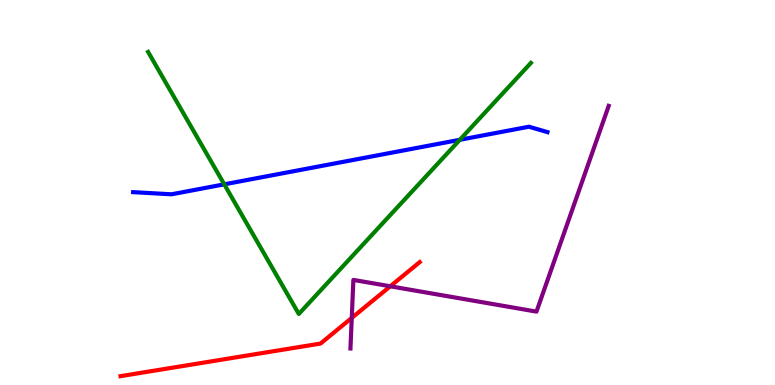[{'lines': ['blue', 'red'], 'intersections': []}, {'lines': ['green', 'red'], 'intersections': []}, {'lines': ['purple', 'red'], 'intersections': [{'x': 4.54, 'y': 1.74}, {'x': 5.04, 'y': 2.56}]}, {'lines': ['blue', 'green'], 'intersections': [{'x': 2.89, 'y': 5.21}, {'x': 5.93, 'y': 6.37}]}, {'lines': ['blue', 'purple'], 'intersections': []}, {'lines': ['green', 'purple'], 'intersections': []}]